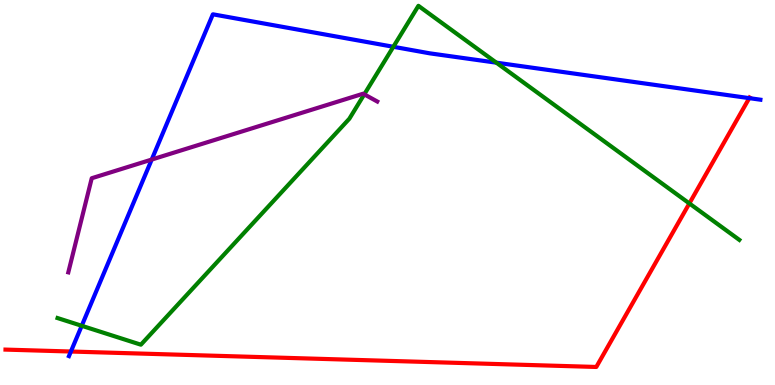[{'lines': ['blue', 'red'], 'intersections': [{'x': 0.915, 'y': 0.87}, {'x': 9.67, 'y': 7.45}]}, {'lines': ['green', 'red'], 'intersections': [{'x': 8.89, 'y': 4.72}]}, {'lines': ['purple', 'red'], 'intersections': []}, {'lines': ['blue', 'green'], 'intersections': [{'x': 1.05, 'y': 1.54}, {'x': 5.08, 'y': 8.78}, {'x': 6.4, 'y': 8.37}]}, {'lines': ['blue', 'purple'], 'intersections': [{'x': 1.96, 'y': 5.86}]}, {'lines': ['green', 'purple'], 'intersections': [{'x': 4.7, 'y': 7.55}]}]